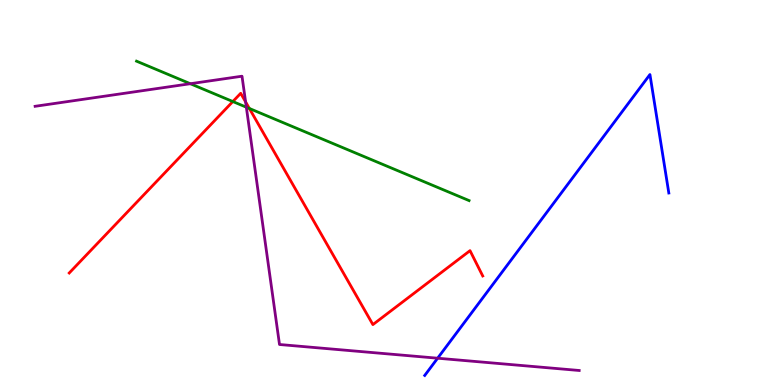[{'lines': ['blue', 'red'], 'intersections': []}, {'lines': ['green', 'red'], 'intersections': [{'x': 3.0, 'y': 7.36}, {'x': 3.22, 'y': 7.18}]}, {'lines': ['purple', 'red'], 'intersections': [{'x': 3.17, 'y': 7.35}]}, {'lines': ['blue', 'green'], 'intersections': []}, {'lines': ['blue', 'purple'], 'intersections': [{'x': 5.65, 'y': 0.696}]}, {'lines': ['green', 'purple'], 'intersections': [{'x': 2.46, 'y': 7.83}, {'x': 3.18, 'y': 7.22}]}]